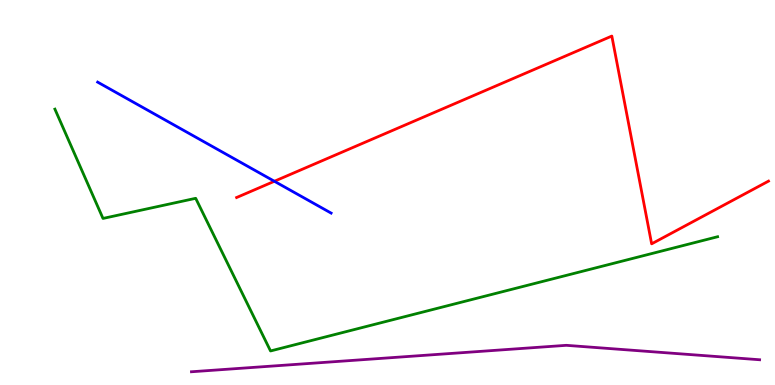[{'lines': ['blue', 'red'], 'intersections': [{'x': 3.54, 'y': 5.29}]}, {'lines': ['green', 'red'], 'intersections': []}, {'lines': ['purple', 'red'], 'intersections': []}, {'lines': ['blue', 'green'], 'intersections': []}, {'lines': ['blue', 'purple'], 'intersections': []}, {'lines': ['green', 'purple'], 'intersections': []}]